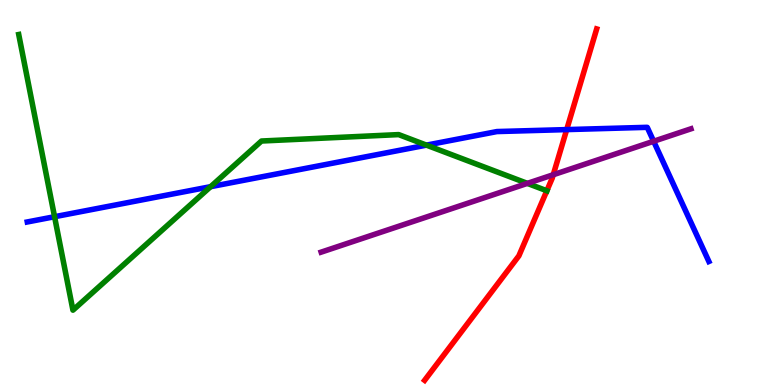[{'lines': ['blue', 'red'], 'intersections': [{'x': 7.31, 'y': 6.63}]}, {'lines': ['green', 'red'], 'intersections': [{'x': 7.06, 'y': 5.05}]}, {'lines': ['purple', 'red'], 'intersections': [{'x': 7.14, 'y': 5.46}]}, {'lines': ['blue', 'green'], 'intersections': [{'x': 0.704, 'y': 4.37}, {'x': 2.72, 'y': 5.15}, {'x': 5.5, 'y': 6.23}]}, {'lines': ['blue', 'purple'], 'intersections': [{'x': 8.43, 'y': 6.33}]}, {'lines': ['green', 'purple'], 'intersections': [{'x': 6.8, 'y': 5.24}]}]